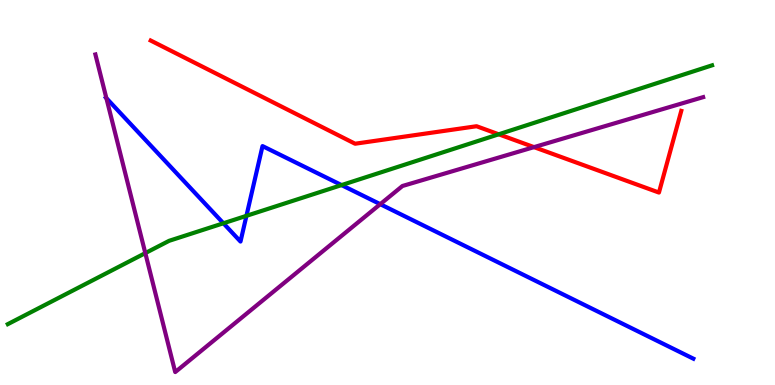[{'lines': ['blue', 'red'], 'intersections': []}, {'lines': ['green', 'red'], 'intersections': [{'x': 6.43, 'y': 6.51}]}, {'lines': ['purple', 'red'], 'intersections': [{'x': 6.89, 'y': 6.18}]}, {'lines': ['blue', 'green'], 'intersections': [{'x': 2.88, 'y': 4.2}, {'x': 3.18, 'y': 4.39}, {'x': 4.41, 'y': 5.19}]}, {'lines': ['blue', 'purple'], 'intersections': [{'x': 1.37, 'y': 7.45}, {'x': 4.91, 'y': 4.7}]}, {'lines': ['green', 'purple'], 'intersections': [{'x': 1.88, 'y': 3.43}]}]